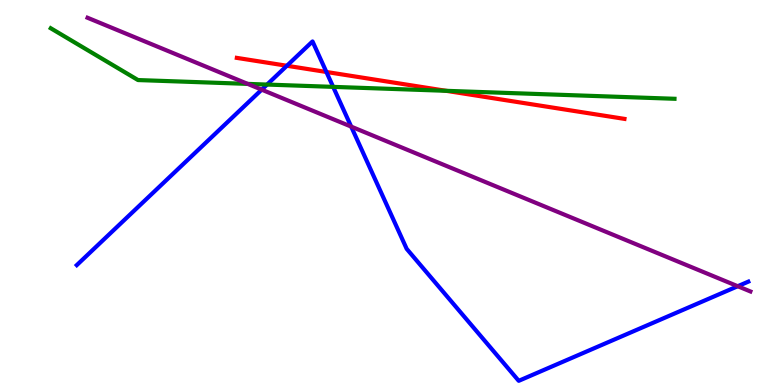[{'lines': ['blue', 'red'], 'intersections': [{'x': 3.7, 'y': 8.29}, {'x': 4.21, 'y': 8.13}]}, {'lines': ['green', 'red'], 'intersections': [{'x': 5.76, 'y': 7.64}]}, {'lines': ['purple', 'red'], 'intersections': []}, {'lines': ['blue', 'green'], 'intersections': [{'x': 3.45, 'y': 7.8}, {'x': 4.3, 'y': 7.74}]}, {'lines': ['blue', 'purple'], 'intersections': [{'x': 3.38, 'y': 7.67}, {'x': 4.53, 'y': 6.71}, {'x': 9.52, 'y': 2.57}]}, {'lines': ['green', 'purple'], 'intersections': [{'x': 3.2, 'y': 7.82}]}]